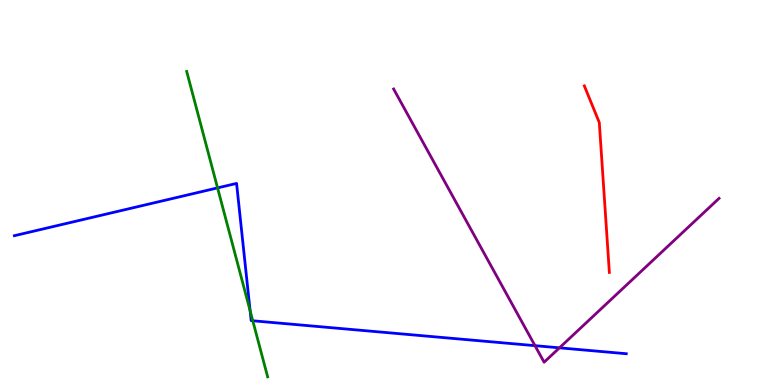[{'lines': ['blue', 'red'], 'intersections': []}, {'lines': ['green', 'red'], 'intersections': []}, {'lines': ['purple', 'red'], 'intersections': []}, {'lines': ['blue', 'green'], 'intersections': [{'x': 2.81, 'y': 5.12}, {'x': 3.23, 'y': 1.93}, {'x': 3.26, 'y': 1.67}]}, {'lines': ['blue', 'purple'], 'intersections': [{'x': 6.9, 'y': 1.02}, {'x': 7.22, 'y': 0.966}]}, {'lines': ['green', 'purple'], 'intersections': []}]